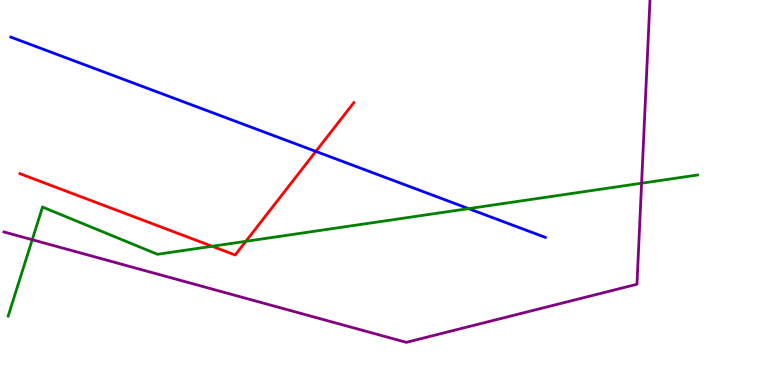[{'lines': ['blue', 'red'], 'intersections': [{'x': 4.08, 'y': 6.07}]}, {'lines': ['green', 'red'], 'intersections': [{'x': 2.74, 'y': 3.6}, {'x': 3.17, 'y': 3.73}]}, {'lines': ['purple', 'red'], 'intersections': []}, {'lines': ['blue', 'green'], 'intersections': [{'x': 6.05, 'y': 4.58}]}, {'lines': ['blue', 'purple'], 'intersections': []}, {'lines': ['green', 'purple'], 'intersections': [{'x': 0.416, 'y': 3.77}, {'x': 8.28, 'y': 5.24}]}]